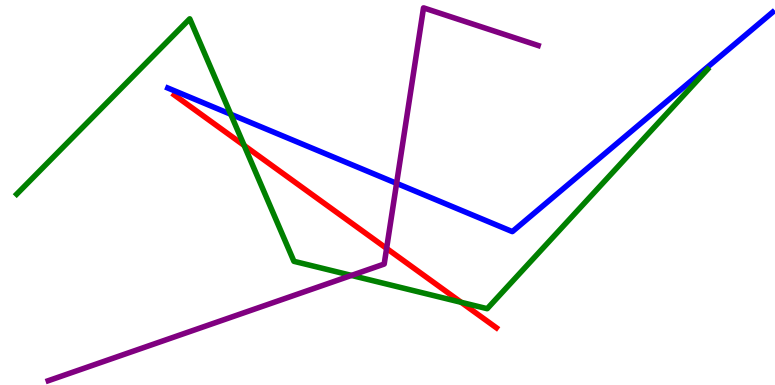[{'lines': ['blue', 'red'], 'intersections': []}, {'lines': ['green', 'red'], 'intersections': [{'x': 3.15, 'y': 6.22}, {'x': 5.95, 'y': 2.15}]}, {'lines': ['purple', 'red'], 'intersections': [{'x': 4.99, 'y': 3.55}]}, {'lines': ['blue', 'green'], 'intersections': [{'x': 2.98, 'y': 7.03}]}, {'lines': ['blue', 'purple'], 'intersections': [{'x': 5.12, 'y': 5.24}]}, {'lines': ['green', 'purple'], 'intersections': [{'x': 4.54, 'y': 2.85}]}]